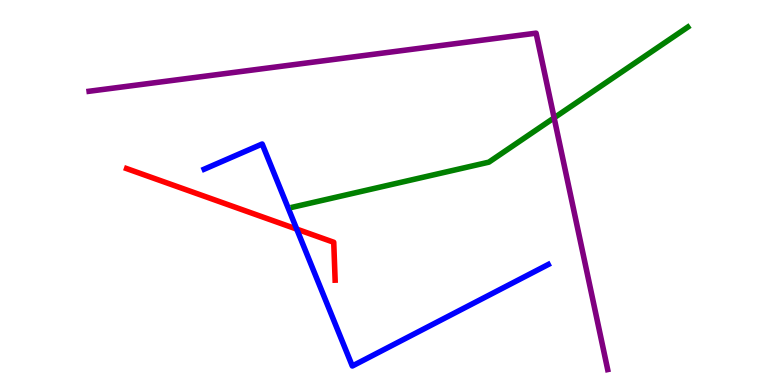[{'lines': ['blue', 'red'], 'intersections': [{'x': 3.83, 'y': 4.05}]}, {'lines': ['green', 'red'], 'intersections': []}, {'lines': ['purple', 'red'], 'intersections': []}, {'lines': ['blue', 'green'], 'intersections': []}, {'lines': ['blue', 'purple'], 'intersections': []}, {'lines': ['green', 'purple'], 'intersections': [{'x': 7.15, 'y': 6.94}]}]